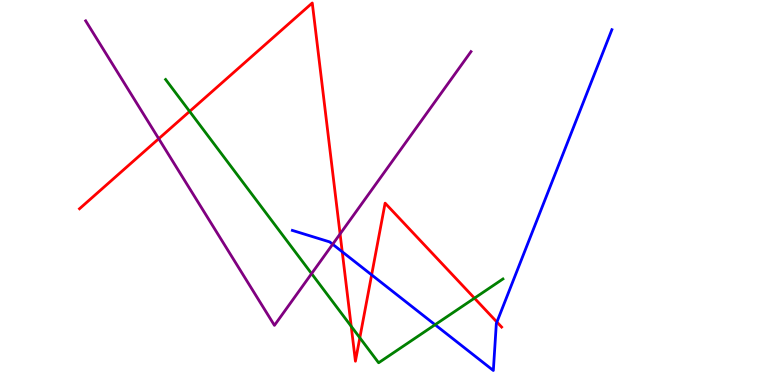[{'lines': ['blue', 'red'], 'intersections': [{'x': 4.42, 'y': 3.46}, {'x': 4.8, 'y': 2.86}, {'x': 6.41, 'y': 1.64}]}, {'lines': ['green', 'red'], 'intersections': [{'x': 2.45, 'y': 7.11}, {'x': 4.53, 'y': 1.52}, {'x': 4.64, 'y': 1.23}, {'x': 6.12, 'y': 2.26}]}, {'lines': ['purple', 'red'], 'intersections': [{'x': 2.05, 'y': 6.4}, {'x': 4.39, 'y': 3.92}]}, {'lines': ['blue', 'green'], 'intersections': [{'x': 5.61, 'y': 1.57}]}, {'lines': ['blue', 'purple'], 'intersections': [{'x': 4.29, 'y': 3.66}]}, {'lines': ['green', 'purple'], 'intersections': [{'x': 4.02, 'y': 2.89}]}]